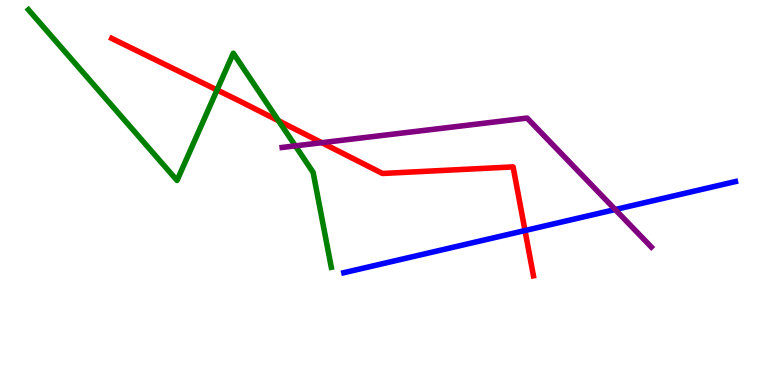[{'lines': ['blue', 'red'], 'intersections': [{'x': 6.77, 'y': 4.01}]}, {'lines': ['green', 'red'], 'intersections': [{'x': 2.8, 'y': 7.66}, {'x': 3.59, 'y': 6.86}]}, {'lines': ['purple', 'red'], 'intersections': [{'x': 4.15, 'y': 6.29}]}, {'lines': ['blue', 'green'], 'intersections': []}, {'lines': ['blue', 'purple'], 'intersections': [{'x': 7.94, 'y': 4.56}]}, {'lines': ['green', 'purple'], 'intersections': [{'x': 3.81, 'y': 6.21}]}]